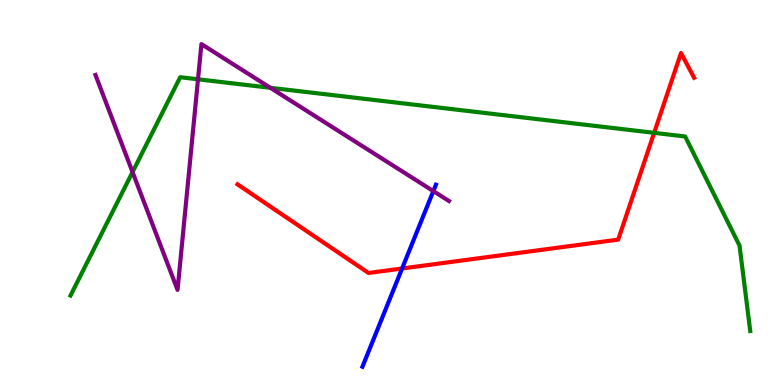[{'lines': ['blue', 'red'], 'intersections': [{'x': 5.19, 'y': 3.03}]}, {'lines': ['green', 'red'], 'intersections': [{'x': 8.44, 'y': 6.55}]}, {'lines': ['purple', 'red'], 'intersections': []}, {'lines': ['blue', 'green'], 'intersections': []}, {'lines': ['blue', 'purple'], 'intersections': [{'x': 5.59, 'y': 5.04}]}, {'lines': ['green', 'purple'], 'intersections': [{'x': 1.71, 'y': 5.53}, {'x': 2.55, 'y': 7.94}, {'x': 3.49, 'y': 7.72}]}]